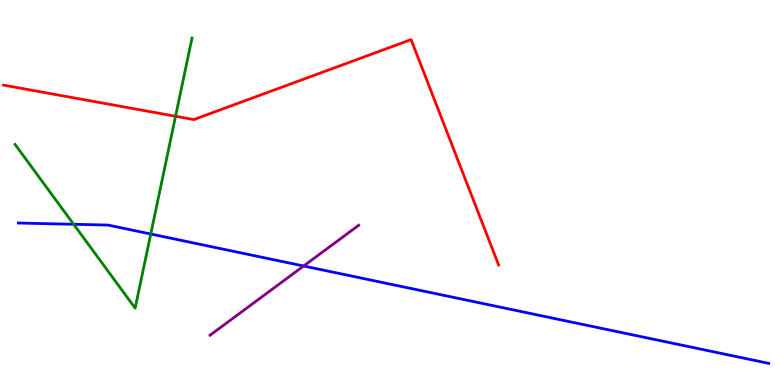[{'lines': ['blue', 'red'], 'intersections': []}, {'lines': ['green', 'red'], 'intersections': [{'x': 2.27, 'y': 6.98}]}, {'lines': ['purple', 'red'], 'intersections': []}, {'lines': ['blue', 'green'], 'intersections': [{'x': 0.95, 'y': 4.17}, {'x': 1.95, 'y': 3.92}]}, {'lines': ['blue', 'purple'], 'intersections': [{'x': 3.92, 'y': 3.09}]}, {'lines': ['green', 'purple'], 'intersections': []}]